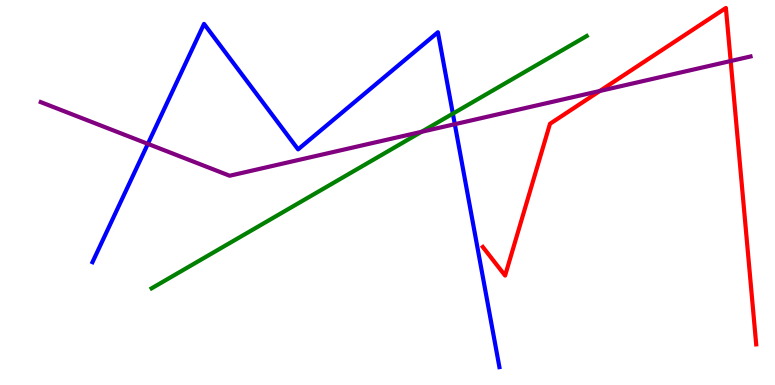[{'lines': ['blue', 'red'], 'intersections': []}, {'lines': ['green', 'red'], 'intersections': []}, {'lines': ['purple', 'red'], 'intersections': [{'x': 7.74, 'y': 7.64}, {'x': 9.43, 'y': 8.42}]}, {'lines': ['blue', 'green'], 'intersections': [{'x': 5.84, 'y': 7.05}]}, {'lines': ['blue', 'purple'], 'intersections': [{'x': 1.91, 'y': 6.26}, {'x': 5.87, 'y': 6.77}]}, {'lines': ['green', 'purple'], 'intersections': [{'x': 5.44, 'y': 6.58}]}]